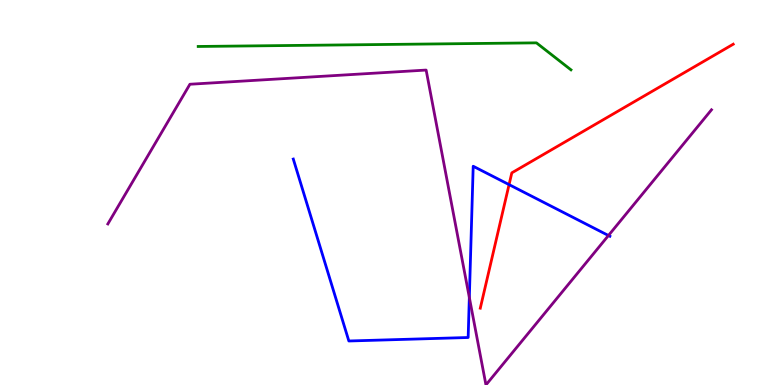[{'lines': ['blue', 'red'], 'intersections': [{'x': 6.57, 'y': 5.2}]}, {'lines': ['green', 'red'], 'intersections': []}, {'lines': ['purple', 'red'], 'intersections': []}, {'lines': ['blue', 'green'], 'intersections': []}, {'lines': ['blue', 'purple'], 'intersections': [{'x': 6.06, 'y': 2.27}, {'x': 7.85, 'y': 3.88}]}, {'lines': ['green', 'purple'], 'intersections': []}]